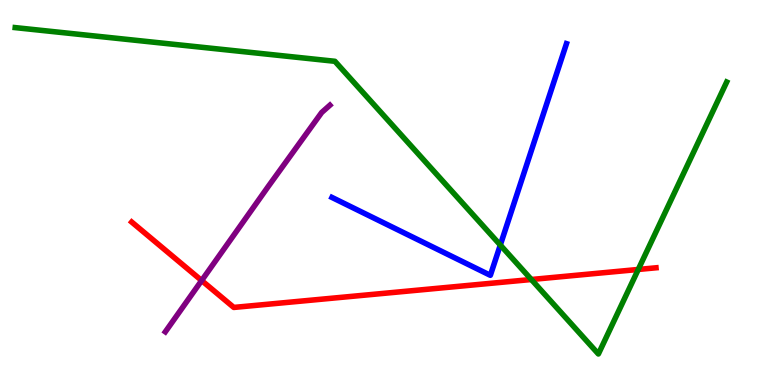[{'lines': ['blue', 'red'], 'intersections': []}, {'lines': ['green', 'red'], 'intersections': [{'x': 6.86, 'y': 2.74}, {'x': 8.24, 'y': 3.0}]}, {'lines': ['purple', 'red'], 'intersections': [{'x': 2.6, 'y': 2.71}]}, {'lines': ['blue', 'green'], 'intersections': [{'x': 6.46, 'y': 3.64}]}, {'lines': ['blue', 'purple'], 'intersections': []}, {'lines': ['green', 'purple'], 'intersections': []}]